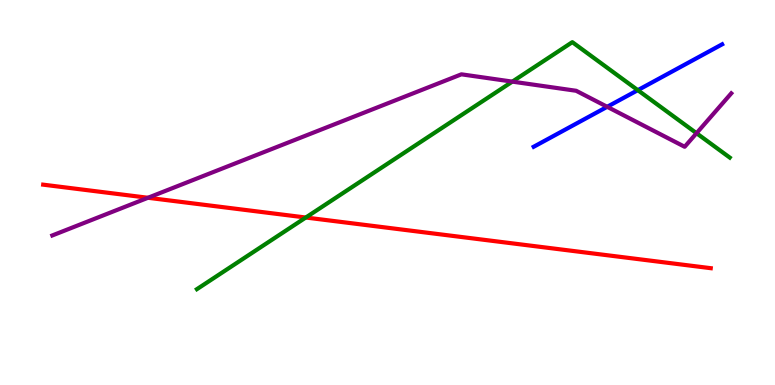[{'lines': ['blue', 'red'], 'intersections': []}, {'lines': ['green', 'red'], 'intersections': [{'x': 3.95, 'y': 4.35}]}, {'lines': ['purple', 'red'], 'intersections': [{'x': 1.91, 'y': 4.86}]}, {'lines': ['blue', 'green'], 'intersections': [{'x': 8.23, 'y': 7.66}]}, {'lines': ['blue', 'purple'], 'intersections': [{'x': 7.83, 'y': 7.23}]}, {'lines': ['green', 'purple'], 'intersections': [{'x': 6.61, 'y': 7.88}, {'x': 8.99, 'y': 6.54}]}]